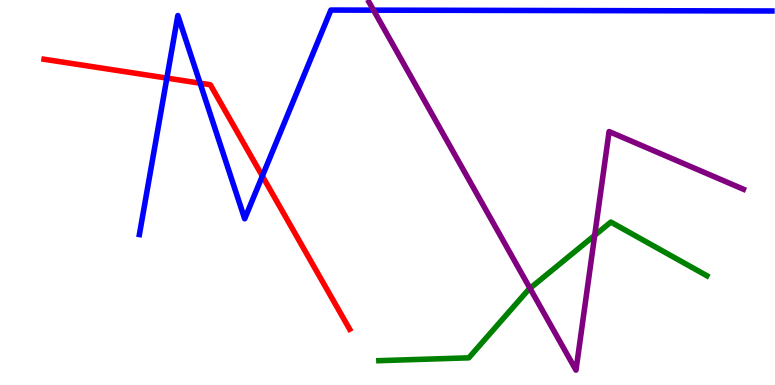[{'lines': ['blue', 'red'], 'intersections': [{'x': 2.15, 'y': 7.97}, {'x': 2.58, 'y': 7.84}, {'x': 3.39, 'y': 5.43}]}, {'lines': ['green', 'red'], 'intersections': []}, {'lines': ['purple', 'red'], 'intersections': []}, {'lines': ['blue', 'green'], 'intersections': []}, {'lines': ['blue', 'purple'], 'intersections': [{'x': 4.82, 'y': 9.74}]}, {'lines': ['green', 'purple'], 'intersections': [{'x': 6.84, 'y': 2.51}, {'x': 7.67, 'y': 3.89}]}]